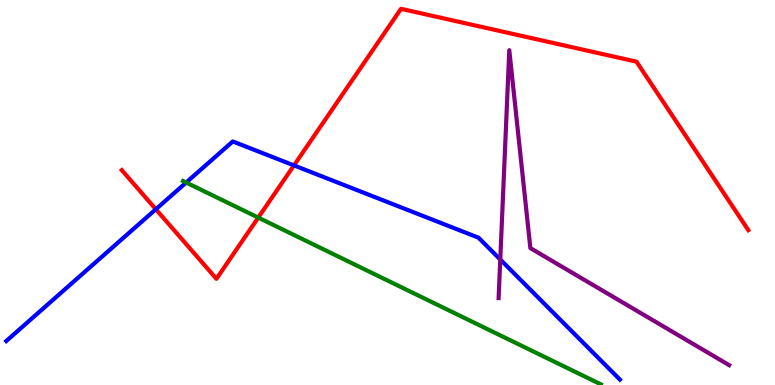[{'lines': ['blue', 'red'], 'intersections': [{'x': 2.01, 'y': 4.56}, {'x': 3.79, 'y': 5.7}]}, {'lines': ['green', 'red'], 'intersections': [{'x': 3.33, 'y': 4.35}]}, {'lines': ['purple', 'red'], 'intersections': []}, {'lines': ['blue', 'green'], 'intersections': [{'x': 2.4, 'y': 5.26}]}, {'lines': ['blue', 'purple'], 'intersections': [{'x': 6.46, 'y': 3.26}]}, {'lines': ['green', 'purple'], 'intersections': []}]